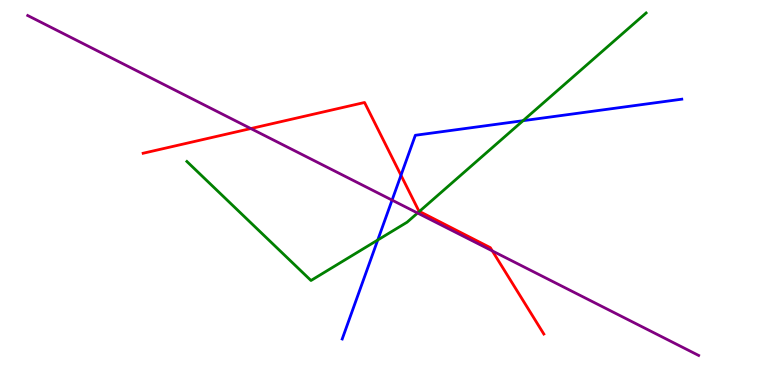[{'lines': ['blue', 'red'], 'intersections': [{'x': 5.17, 'y': 5.45}]}, {'lines': ['green', 'red'], 'intersections': [{'x': 5.41, 'y': 4.51}]}, {'lines': ['purple', 'red'], 'intersections': [{'x': 3.24, 'y': 6.66}, {'x': 6.35, 'y': 3.48}]}, {'lines': ['blue', 'green'], 'intersections': [{'x': 4.87, 'y': 3.77}, {'x': 6.75, 'y': 6.87}]}, {'lines': ['blue', 'purple'], 'intersections': [{'x': 5.06, 'y': 4.8}]}, {'lines': ['green', 'purple'], 'intersections': [{'x': 5.39, 'y': 4.47}]}]